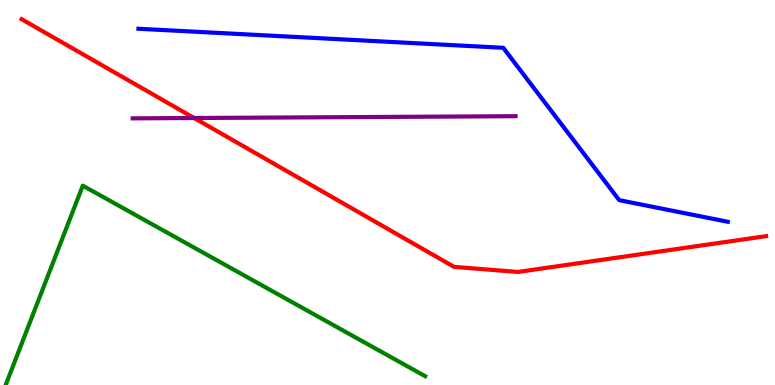[{'lines': ['blue', 'red'], 'intersections': []}, {'lines': ['green', 'red'], 'intersections': []}, {'lines': ['purple', 'red'], 'intersections': [{'x': 2.51, 'y': 6.93}]}, {'lines': ['blue', 'green'], 'intersections': []}, {'lines': ['blue', 'purple'], 'intersections': []}, {'lines': ['green', 'purple'], 'intersections': []}]